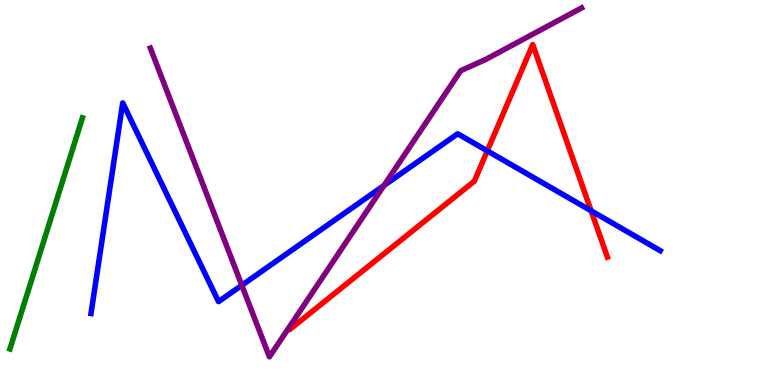[{'lines': ['blue', 'red'], 'intersections': [{'x': 6.29, 'y': 6.08}, {'x': 7.63, 'y': 4.52}]}, {'lines': ['green', 'red'], 'intersections': []}, {'lines': ['purple', 'red'], 'intersections': []}, {'lines': ['blue', 'green'], 'intersections': []}, {'lines': ['blue', 'purple'], 'intersections': [{'x': 3.12, 'y': 2.59}, {'x': 4.95, 'y': 5.18}]}, {'lines': ['green', 'purple'], 'intersections': []}]